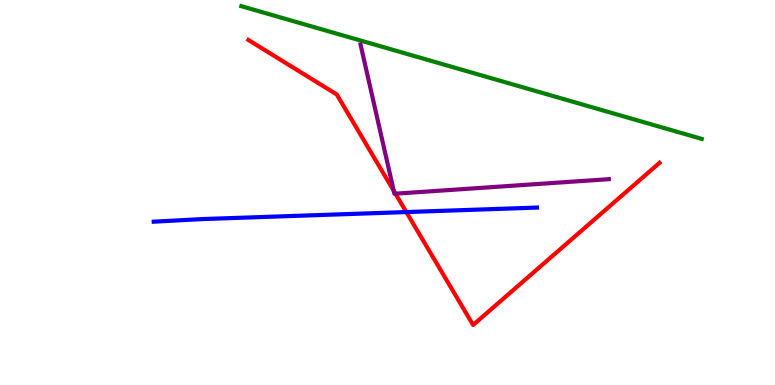[{'lines': ['blue', 'red'], 'intersections': [{'x': 5.24, 'y': 4.49}]}, {'lines': ['green', 'red'], 'intersections': []}, {'lines': ['purple', 'red'], 'intersections': [{'x': 5.08, 'y': 5.04}, {'x': 5.1, 'y': 4.97}]}, {'lines': ['blue', 'green'], 'intersections': []}, {'lines': ['blue', 'purple'], 'intersections': []}, {'lines': ['green', 'purple'], 'intersections': []}]